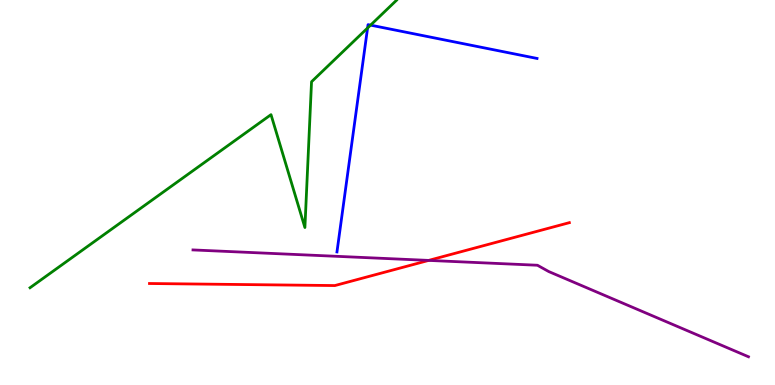[{'lines': ['blue', 'red'], 'intersections': []}, {'lines': ['green', 'red'], 'intersections': []}, {'lines': ['purple', 'red'], 'intersections': [{'x': 5.53, 'y': 3.24}]}, {'lines': ['blue', 'green'], 'intersections': [{'x': 4.74, 'y': 9.27}, {'x': 4.78, 'y': 9.35}]}, {'lines': ['blue', 'purple'], 'intersections': []}, {'lines': ['green', 'purple'], 'intersections': []}]